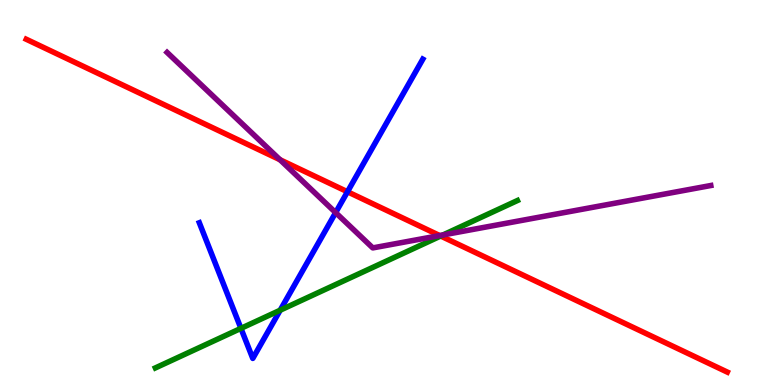[{'lines': ['blue', 'red'], 'intersections': [{'x': 4.48, 'y': 5.02}]}, {'lines': ['green', 'red'], 'intersections': [{'x': 5.69, 'y': 3.87}]}, {'lines': ['purple', 'red'], 'intersections': [{'x': 3.61, 'y': 5.85}, {'x': 5.67, 'y': 3.88}]}, {'lines': ['blue', 'green'], 'intersections': [{'x': 3.11, 'y': 1.47}, {'x': 3.62, 'y': 1.94}]}, {'lines': ['blue', 'purple'], 'intersections': [{'x': 4.33, 'y': 4.48}]}, {'lines': ['green', 'purple'], 'intersections': [{'x': 5.72, 'y': 3.9}]}]